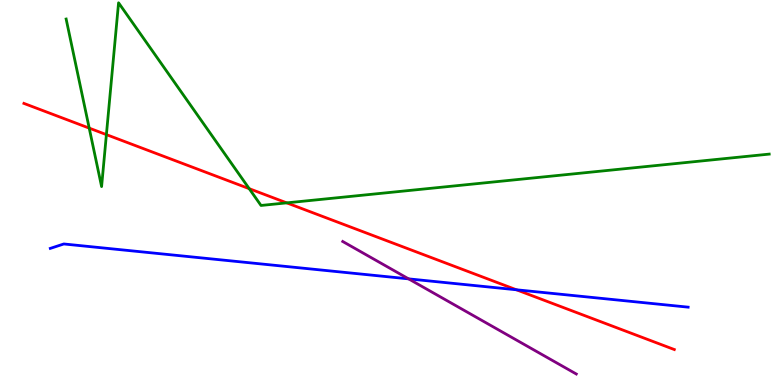[{'lines': ['blue', 'red'], 'intersections': [{'x': 6.66, 'y': 2.47}]}, {'lines': ['green', 'red'], 'intersections': [{'x': 1.15, 'y': 6.67}, {'x': 1.37, 'y': 6.5}, {'x': 3.22, 'y': 5.1}, {'x': 3.7, 'y': 4.73}]}, {'lines': ['purple', 'red'], 'intersections': []}, {'lines': ['blue', 'green'], 'intersections': []}, {'lines': ['blue', 'purple'], 'intersections': [{'x': 5.27, 'y': 2.76}]}, {'lines': ['green', 'purple'], 'intersections': []}]